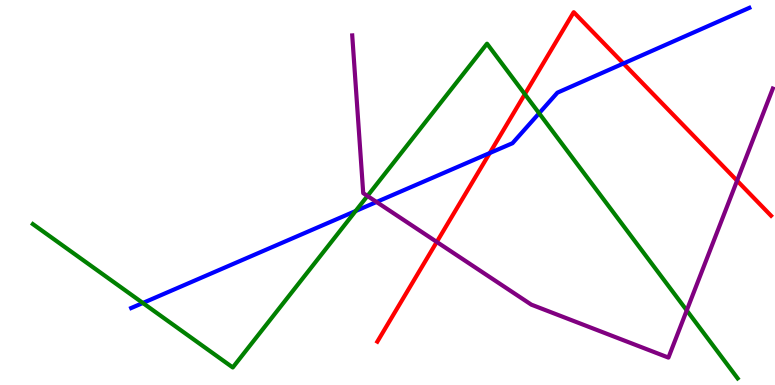[{'lines': ['blue', 'red'], 'intersections': [{'x': 6.32, 'y': 6.03}, {'x': 8.04, 'y': 8.35}]}, {'lines': ['green', 'red'], 'intersections': [{'x': 6.77, 'y': 7.55}]}, {'lines': ['purple', 'red'], 'intersections': [{'x': 5.64, 'y': 3.72}, {'x': 9.51, 'y': 5.31}]}, {'lines': ['blue', 'green'], 'intersections': [{'x': 1.84, 'y': 2.13}, {'x': 4.59, 'y': 4.52}, {'x': 6.96, 'y': 7.06}]}, {'lines': ['blue', 'purple'], 'intersections': [{'x': 4.86, 'y': 4.75}]}, {'lines': ['green', 'purple'], 'intersections': [{'x': 4.74, 'y': 4.91}, {'x': 8.86, 'y': 1.94}]}]